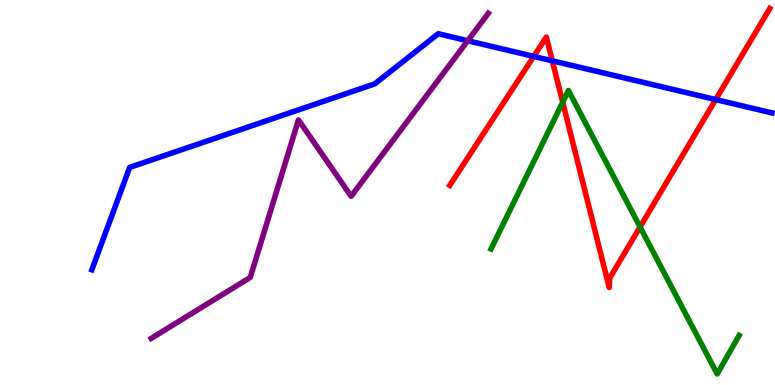[{'lines': ['blue', 'red'], 'intersections': [{'x': 6.89, 'y': 8.54}, {'x': 7.13, 'y': 8.42}, {'x': 9.23, 'y': 7.41}]}, {'lines': ['green', 'red'], 'intersections': [{'x': 7.26, 'y': 7.34}, {'x': 8.26, 'y': 4.1}]}, {'lines': ['purple', 'red'], 'intersections': []}, {'lines': ['blue', 'green'], 'intersections': []}, {'lines': ['blue', 'purple'], 'intersections': [{'x': 6.04, 'y': 8.94}]}, {'lines': ['green', 'purple'], 'intersections': []}]